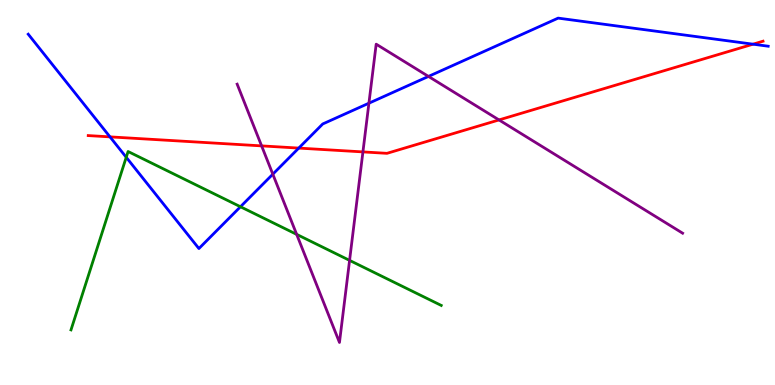[{'lines': ['blue', 'red'], 'intersections': [{'x': 1.42, 'y': 6.44}, {'x': 3.85, 'y': 6.15}, {'x': 9.72, 'y': 8.85}]}, {'lines': ['green', 'red'], 'intersections': []}, {'lines': ['purple', 'red'], 'intersections': [{'x': 3.38, 'y': 6.21}, {'x': 4.68, 'y': 6.05}, {'x': 6.44, 'y': 6.88}]}, {'lines': ['blue', 'green'], 'intersections': [{'x': 1.63, 'y': 5.91}, {'x': 3.1, 'y': 4.63}]}, {'lines': ['blue', 'purple'], 'intersections': [{'x': 3.52, 'y': 5.48}, {'x': 4.76, 'y': 7.32}, {'x': 5.53, 'y': 8.02}]}, {'lines': ['green', 'purple'], 'intersections': [{'x': 3.83, 'y': 3.91}, {'x': 4.51, 'y': 3.24}]}]